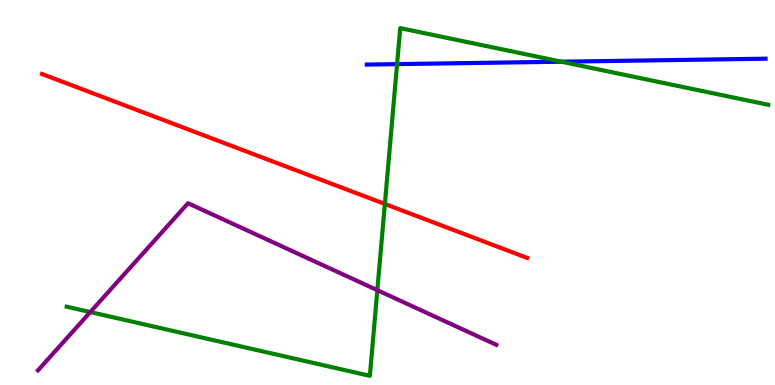[{'lines': ['blue', 'red'], 'intersections': []}, {'lines': ['green', 'red'], 'intersections': [{'x': 4.97, 'y': 4.7}]}, {'lines': ['purple', 'red'], 'intersections': []}, {'lines': ['blue', 'green'], 'intersections': [{'x': 5.12, 'y': 8.33}, {'x': 7.24, 'y': 8.4}]}, {'lines': ['blue', 'purple'], 'intersections': []}, {'lines': ['green', 'purple'], 'intersections': [{'x': 1.17, 'y': 1.89}, {'x': 4.87, 'y': 2.46}]}]